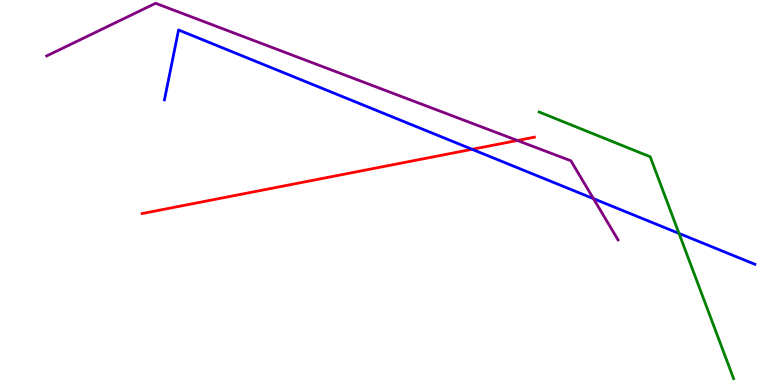[{'lines': ['blue', 'red'], 'intersections': [{'x': 6.09, 'y': 6.12}]}, {'lines': ['green', 'red'], 'intersections': []}, {'lines': ['purple', 'red'], 'intersections': [{'x': 6.68, 'y': 6.35}]}, {'lines': ['blue', 'green'], 'intersections': [{'x': 8.76, 'y': 3.94}]}, {'lines': ['blue', 'purple'], 'intersections': [{'x': 7.66, 'y': 4.84}]}, {'lines': ['green', 'purple'], 'intersections': []}]